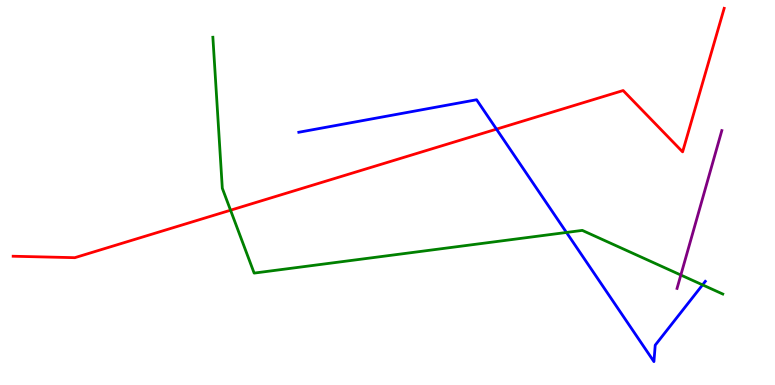[{'lines': ['blue', 'red'], 'intersections': [{'x': 6.41, 'y': 6.65}]}, {'lines': ['green', 'red'], 'intersections': [{'x': 2.97, 'y': 4.54}]}, {'lines': ['purple', 'red'], 'intersections': []}, {'lines': ['blue', 'green'], 'intersections': [{'x': 7.31, 'y': 3.96}, {'x': 9.07, 'y': 2.6}]}, {'lines': ['blue', 'purple'], 'intersections': []}, {'lines': ['green', 'purple'], 'intersections': [{'x': 8.78, 'y': 2.86}]}]